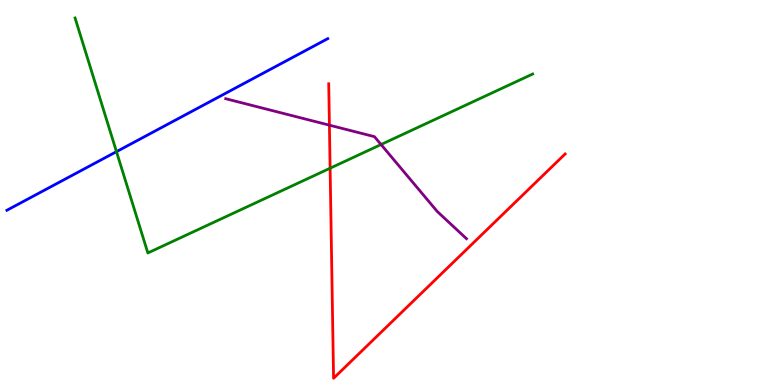[{'lines': ['blue', 'red'], 'intersections': []}, {'lines': ['green', 'red'], 'intersections': [{'x': 4.26, 'y': 5.63}]}, {'lines': ['purple', 'red'], 'intersections': [{'x': 4.25, 'y': 6.75}]}, {'lines': ['blue', 'green'], 'intersections': [{'x': 1.5, 'y': 6.06}]}, {'lines': ['blue', 'purple'], 'intersections': []}, {'lines': ['green', 'purple'], 'intersections': [{'x': 4.92, 'y': 6.25}]}]